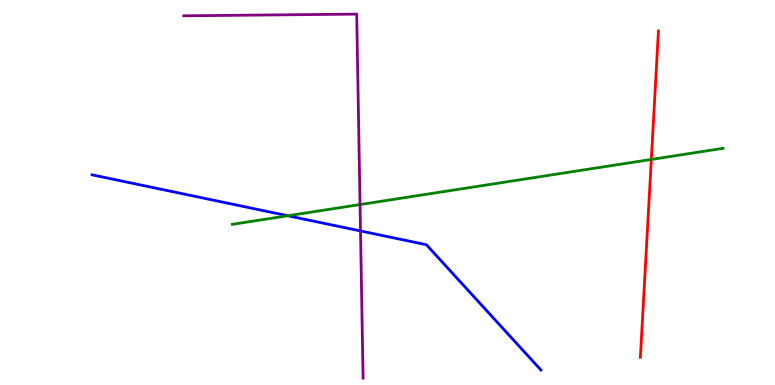[{'lines': ['blue', 'red'], 'intersections': []}, {'lines': ['green', 'red'], 'intersections': [{'x': 8.4, 'y': 5.86}]}, {'lines': ['purple', 'red'], 'intersections': []}, {'lines': ['blue', 'green'], 'intersections': [{'x': 3.71, 'y': 4.4}]}, {'lines': ['blue', 'purple'], 'intersections': [{'x': 4.65, 'y': 4.0}]}, {'lines': ['green', 'purple'], 'intersections': [{'x': 4.65, 'y': 4.69}]}]